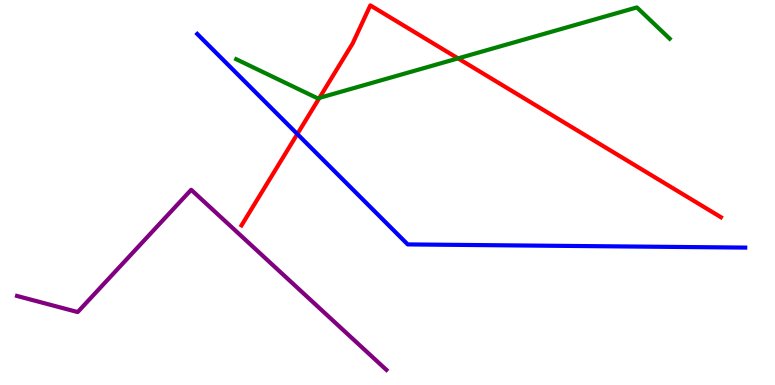[{'lines': ['blue', 'red'], 'intersections': [{'x': 3.84, 'y': 6.52}]}, {'lines': ['green', 'red'], 'intersections': [{'x': 4.12, 'y': 7.46}, {'x': 5.91, 'y': 8.48}]}, {'lines': ['purple', 'red'], 'intersections': []}, {'lines': ['blue', 'green'], 'intersections': []}, {'lines': ['blue', 'purple'], 'intersections': []}, {'lines': ['green', 'purple'], 'intersections': []}]